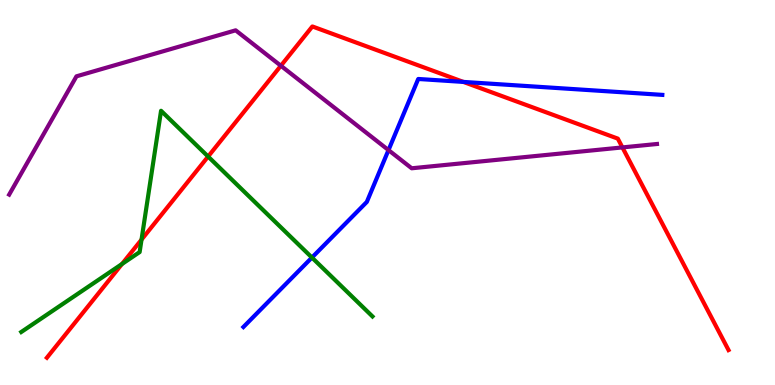[{'lines': ['blue', 'red'], 'intersections': [{'x': 5.98, 'y': 7.87}]}, {'lines': ['green', 'red'], 'intersections': [{'x': 1.57, 'y': 3.14}, {'x': 1.83, 'y': 3.78}, {'x': 2.69, 'y': 5.93}]}, {'lines': ['purple', 'red'], 'intersections': [{'x': 3.62, 'y': 8.29}, {'x': 8.03, 'y': 6.17}]}, {'lines': ['blue', 'green'], 'intersections': [{'x': 4.03, 'y': 3.31}]}, {'lines': ['blue', 'purple'], 'intersections': [{'x': 5.01, 'y': 6.1}]}, {'lines': ['green', 'purple'], 'intersections': []}]